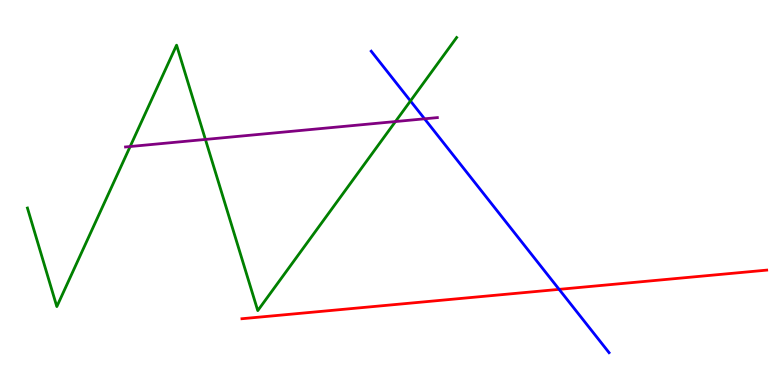[{'lines': ['blue', 'red'], 'intersections': [{'x': 7.21, 'y': 2.48}]}, {'lines': ['green', 'red'], 'intersections': []}, {'lines': ['purple', 'red'], 'intersections': []}, {'lines': ['blue', 'green'], 'intersections': [{'x': 5.3, 'y': 7.38}]}, {'lines': ['blue', 'purple'], 'intersections': [{'x': 5.48, 'y': 6.91}]}, {'lines': ['green', 'purple'], 'intersections': [{'x': 1.68, 'y': 6.19}, {'x': 2.65, 'y': 6.38}, {'x': 5.1, 'y': 6.84}]}]